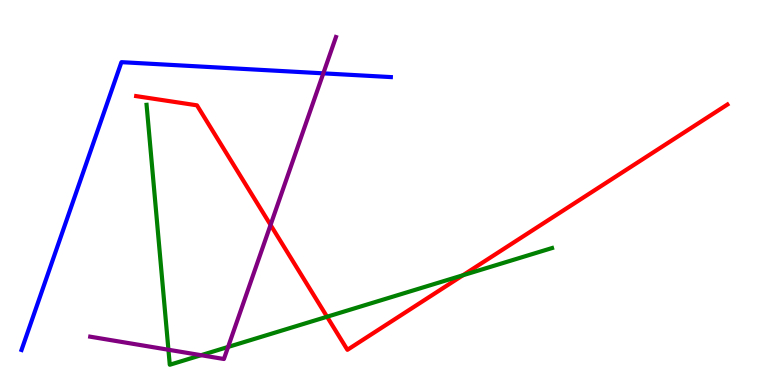[{'lines': ['blue', 'red'], 'intersections': []}, {'lines': ['green', 'red'], 'intersections': [{'x': 4.22, 'y': 1.77}, {'x': 5.97, 'y': 2.85}]}, {'lines': ['purple', 'red'], 'intersections': [{'x': 3.49, 'y': 4.16}]}, {'lines': ['blue', 'green'], 'intersections': []}, {'lines': ['blue', 'purple'], 'intersections': [{'x': 4.17, 'y': 8.09}]}, {'lines': ['green', 'purple'], 'intersections': [{'x': 2.17, 'y': 0.916}, {'x': 2.59, 'y': 0.774}, {'x': 2.94, 'y': 0.988}]}]